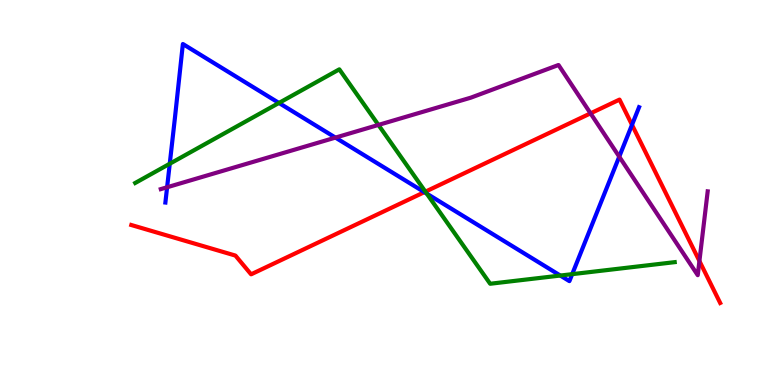[{'lines': ['blue', 'red'], 'intersections': [{'x': 5.48, 'y': 5.01}, {'x': 8.15, 'y': 6.76}]}, {'lines': ['green', 'red'], 'intersections': [{'x': 5.49, 'y': 5.02}]}, {'lines': ['purple', 'red'], 'intersections': [{'x': 7.62, 'y': 7.06}, {'x': 9.02, 'y': 3.22}]}, {'lines': ['blue', 'green'], 'intersections': [{'x': 2.19, 'y': 5.75}, {'x': 3.6, 'y': 7.33}, {'x': 5.51, 'y': 4.97}, {'x': 7.23, 'y': 2.84}, {'x': 7.38, 'y': 2.88}]}, {'lines': ['blue', 'purple'], 'intersections': [{'x': 2.16, 'y': 5.14}, {'x': 4.33, 'y': 6.43}, {'x': 7.99, 'y': 5.93}]}, {'lines': ['green', 'purple'], 'intersections': [{'x': 4.88, 'y': 6.76}]}]